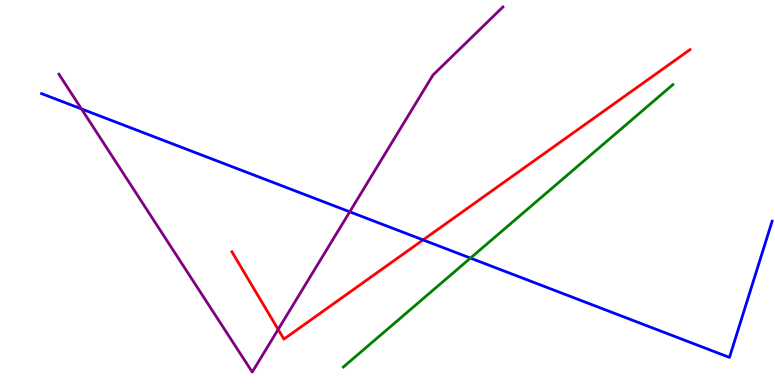[{'lines': ['blue', 'red'], 'intersections': [{'x': 5.46, 'y': 3.77}]}, {'lines': ['green', 'red'], 'intersections': []}, {'lines': ['purple', 'red'], 'intersections': [{'x': 3.59, 'y': 1.44}]}, {'lines': ['blue', 'green'], 'intersections': [{'x': 6.07, 'y': 3.3}]}, {'lines': ['blue', 'purple'], 'intersections': [{'x': 1.05, 'y': 7.17}, {'x': 4.51, 'y': 4.5}]}, {'lines': ['green', 'purple'], 'intersections': []}]